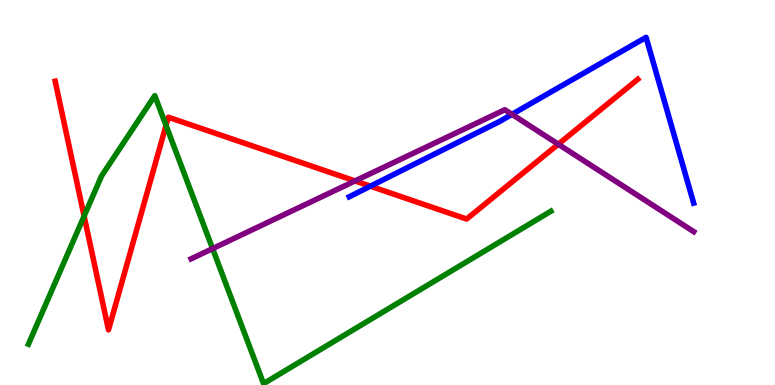[{'lines': ['blue', 'red'], 'intersections': [{'x': 4.78, 'y': 5.16}]}, {'lines': ['green', 'red'], 'intersections': [{'x': 1.09, 'y': 4.39}, {'x': 2.14, 'y': 6.74}]}, {'lines': ['purple', 'red'], 'intersections': [{'x': 4.58, 'y': 5.3}, {'x': 7.2, 'y': 6.25}]}, {'lines': ['blue', 'green'], 'intersections': []}, {'lines': ['blue', 'purple'], 'intersections': [{'x': 6.61, 'y': 7.03}]}, {'lines': ['green', 'purple'], 'intersections': [{'x': 2.74, 'y': 3.54}]}]